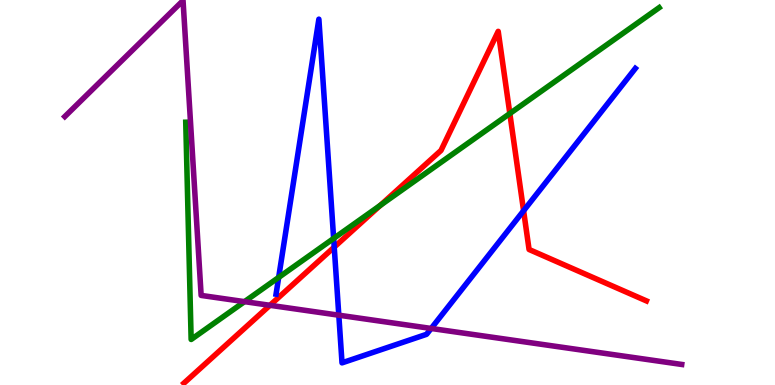[{'lines': ['blue', 'red'], 'intersections': [{'x': 4.31, 'y': 3.58}, {'x': 6.76, 'y': 4.53}]}, {'lines': ['green', 'red'], 'intersections': [{'x': 4.91, 'y': 4.67}, {'x': 6.58, 'y': 7.05}]}, {'lines': ['purple', 'red'], 'intersections': [{'x': 3.48, 'y': 2.07}]}, {'lines': ['blue', 'green'], 'intersections': [{'x': 3.6, 'y': 2.79}, {'x': 4.31, 'y': 3.81}]}, {'lines': ['blue', 'purple'], 'intersections': [{'x': 4.37, 'y': 1.81}, {'x': 5.56, 'y': 1.47}]}, {'lines': ['green', 'purple'], 'intersections': [{'x': 3.15, 'y': 2.17}]}]